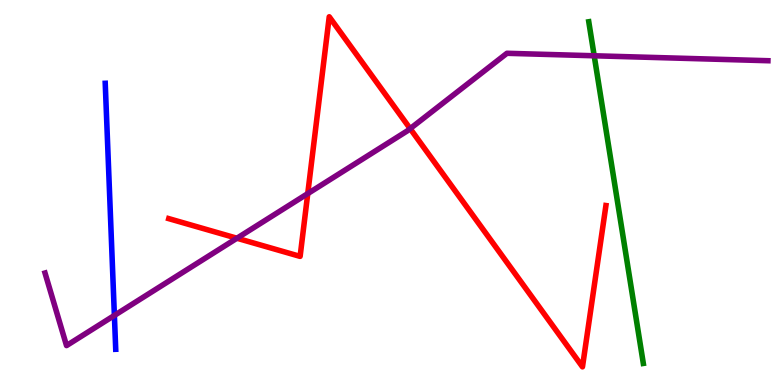[{'lines': ['blue', 'red'], 'intersections': []}, {'lines': ['green', 'red'], 'intersections': []}, {'lines': ['purple', 'red'], 'intersections': [{'x': 3.06, 'y': 3.81}, {'x': 3.97, 'y': 4.97}, {'x': 5.29, 'y': 6.66}]}, {'lines': ['blue', 'green'], 'intersections': []}, {'lines': ['blue', 'purple'], 'intersections': [{'x': 1.48, 'y': 1.81}]}, {'lines': ['green', 'purple'], 'intersections': [{'x': 7.67, 'y': 8.55}]}]